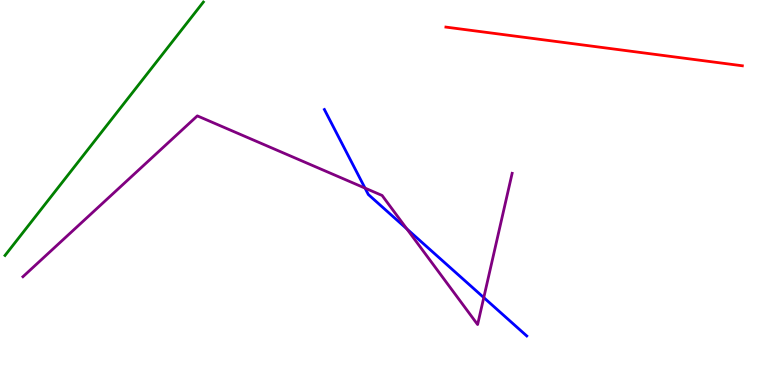[{'lines': ['blue', 'red'], 'intersections': []}, {'lines': ['green', 'red'], 'intersections': []}, {'lines': ['purple', 'red'], 'intersections': []}, {'lines': ['blue', 'green'], 'intersections': []}, {'lines': ['blue', 'purple'], 'intersections': [{'x': 4.71, 'y': 5.11}, {'x': 5.25, 'y': 4.05}, {'x': 6.24, 'y': 2.27}]}, {'lines': ['green', 'purple'], 'intersections': []}]